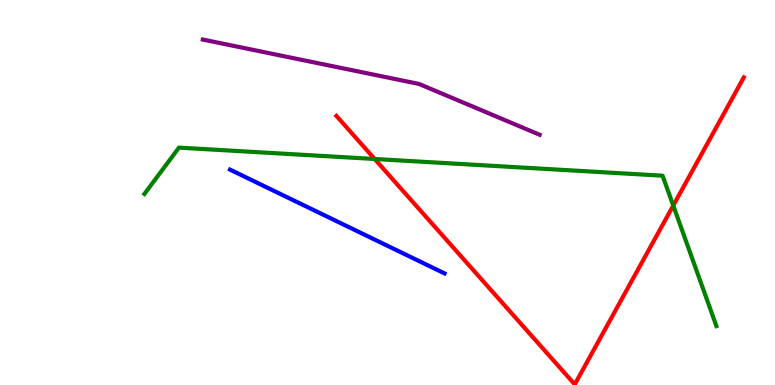[{'lines': ['blue', 'red'], 'intersections': []}, {'lines': ['green', 'red'], 'intersections': [{'x': 4.83, 'y': 5.87}, {'x': 8.69, 'y': 4.66}]}, {'lines': ['purple', 'red'], 'intersections': []}, {'lines': ['blue', 'green'], 'intersections': []}, {'lines': ['blue', 'purple'], 'intersections': []}, {'lines': ['green', 'purple'], 'intersections': []}]